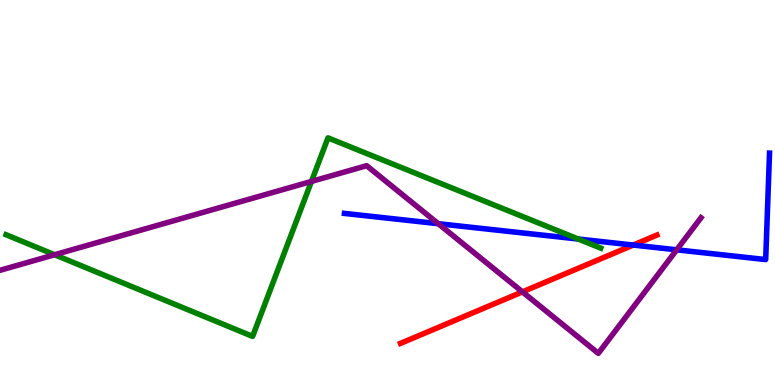[{'lines': ['blue', 'red'], 'intersections': [{'x': 8.17, 'y': 3.63}]}, {'lines': ['green', 'red'], 'intersections': []}, {'lines': ['purple', 'red'], 'intersections': [{'x': 6.74, 'y': 2.42}]}, {'lines': ['blue', 'green'], 'intersections': [{'x': 7.46, 'y': 3.79}]}, {'lines': ['blue', 'purple'], 'intersections': [{'x': 5.65, 'y': 4.19}, {'x': 8.73, 'y': 3.51}]}, {'lines': ['green', 'purple'], 'intersections': [{'x': 0.704, 'y': 3.38}, {'x': 4.02, 'y': 5.29}]}]